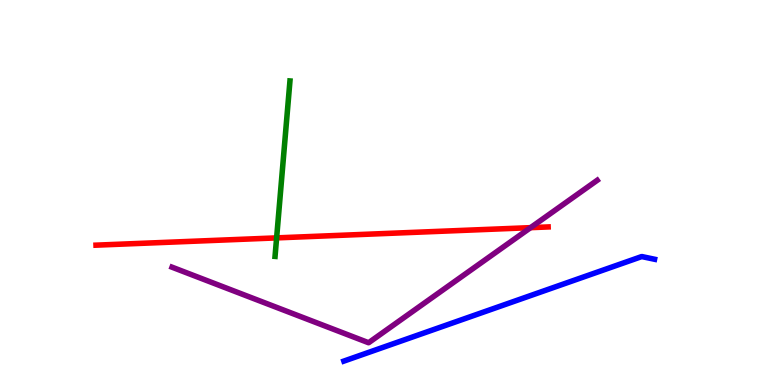[{'lines': ['blue', 'red'], 'intersections': []}, {'lines': ['green', 'red'], 'intersections': [{'x': 3.57, 'y': 3.82}]}, {'lines': ['purple', 'red'], 'intersections': [{'x': 6.85, 'y': 4.09}]}, {'lines': ['blue', 'green'], 'intersections': []}, {'lines': ['blue', 'purple'], 'intersections': []}, {'lines': ['green', 'purple'], 'intersections': []}]